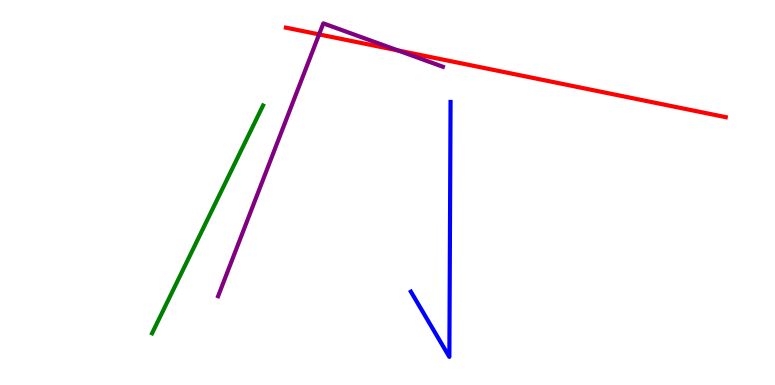[{'lines': ['blue', 'red'], 'intersections': []}, {'lines': ['green', 'red'], 'intersections': []}, {'lines': ['purple', 'red'], 'intersections': [{'x': 4.12, 'y': 9.11}, {'x': 5.14, 'y': 8.69}]}, {'lines': ['blue', 'green'], 'intersections': []}, {'lines': ['blue', 'purple'], 'intersections': []}, {'lines': ['green', 'purple'], 'intersections': []}]